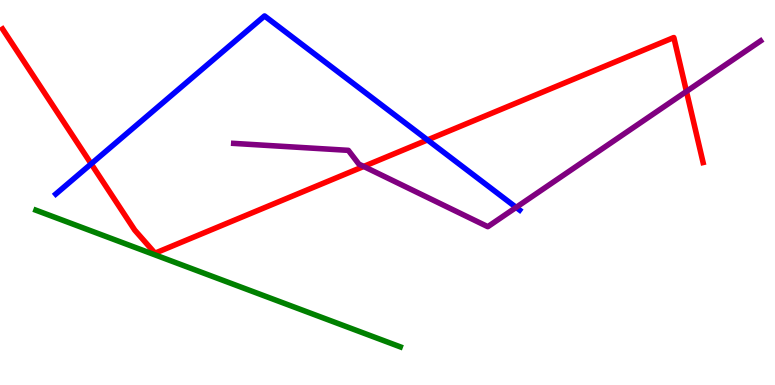[{'lines': ['blue', 'red'], 'intersections': [{'x': 1.18, 'y': 5.74}, {'x': 5.52, 'y': 6.37}]}, {'lines': ['green', 'red'], 'intersections': []}, {'lines': ['purple', 'red'], 'intersections': [{'x': 4.69, 'y': 5.68}, {'x': 8.86, 'y': 7.63}]}, {'lines': ['blue', 'green'], 'intersections': []}, {'lines': ['blue', 'purple'], 'intersections': [{'x': 6.66, 'y': 4.61}]}, {'lines': ['green', 'purple'], 'intersections': []}]